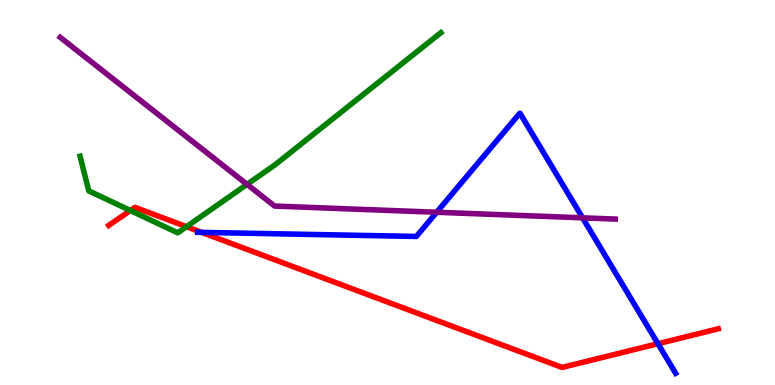[{'lines': ['blue', 'red'], 'intersections': [{'x': 2.6, 'y': 3.96}, {'x': 8.49, 'y': 1.07}]}, {'lines': ['green', 'red'], 'intersections': [{'x': 1.68, 'y': 4.53}, {'x': 2.41, 'y': 4.11}]}, {'lines': ['purple', 'red'], 'intersections': []}, {'lines': ['blue', 'green'], 'intersections': []}, {'lines': ['blue', 'purple'], 'intersections': [{'x': 5.63, 'y': 4.49}, {'x': 7.52, 'y': 4.34}]}, {'lines': ['green', 'purple'], 'intersections': [{'x': 3.19, 'y': 5.21}]}]